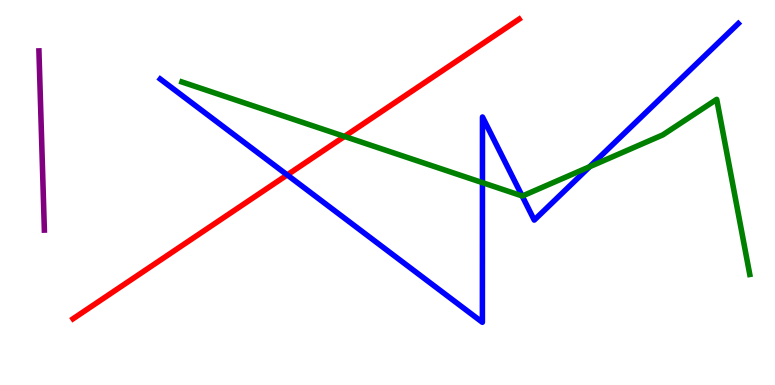[{'lines': ['blue', 'red'], 'intersections': [{'x': 3.71, 'y': 5.46}]}, {'lines': ['green', 'red'], 'intersections': [{'x': 4.45, 'y': 6.46}]}, {'lines': ['purple', 'red'], 'intersections': []}, {'lines': ['blue', 'green'], 'intersections': [{'x': 6.23, 'y': 5.26}, {'x': 6.74, 'y': 4.91}, {'x': 7.61, 'y': 5.67}]}, {'lines': ['blue', 'purple'], 'intersections': []}, {'lines': ['green', 'purple'], 'intersections': []}]